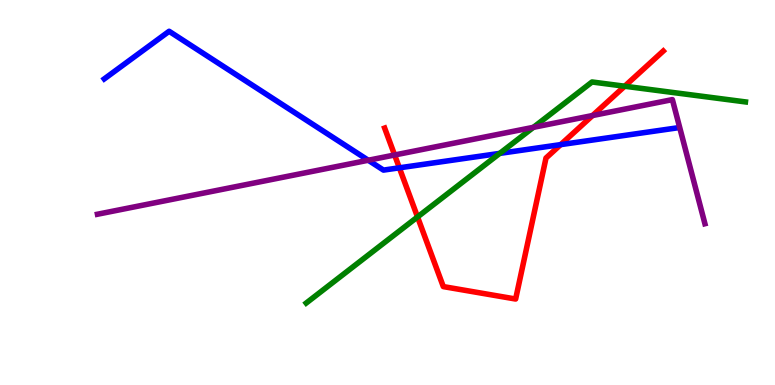[{'lines': ['blue', 'red'], 'intersections': [{'x': 5.15, 'y': 5.64}, {'x': 7.23, 'y': 6.24}]}, {'lines': ['green', 'red'], 'intersections': [{'x': 5.39, 'y': 4.36}, {'x': 8.06, 'y': 7.76}]}, {'lines': ['purple', 'red'], 'intersections': [{'x': 5.09, 'y': 5.97}, {'x': 7.65, 'y': 7.0}]}, {'lines': ['blue', 'green'], 'intersections': [{'x': 6.45, 'y': 6.02}]}, {'lines': ['blue', 'purple'], 'intersections': [{'x': 4.75, 'y': 5.84}]}, {'lines': ['green', 'purple'], 'intersections': [{'x': 6.88, 'y': 6.69}]}]